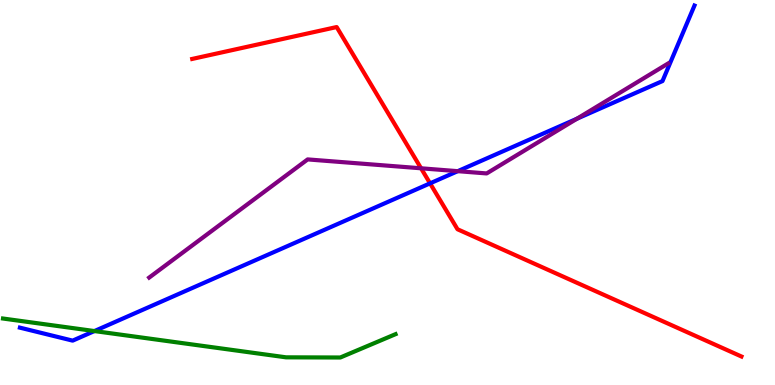[{'lines': ['blue', 'red'], 'intersections': [{'x': 5.55, 'y': 5.24}]}, {'lines': ['green', 'red'], 'intersections': []}, {'lines': ['purple', 'red'], 'intersections': [{'x': 5.43, 'y': 5.63}]}, {'lines': ['blue', 'green'], 'intersections': [{'x': 1.22, 'y': 1.4}]}, {'lines': ['blue', 'purple'], 'intersections': [{'x': 5.91, 'y': 5.55}, {'x': 7.45, 'y': 6.92}]}, {'lines': ['green', 'purple'], 'intersections': []}]